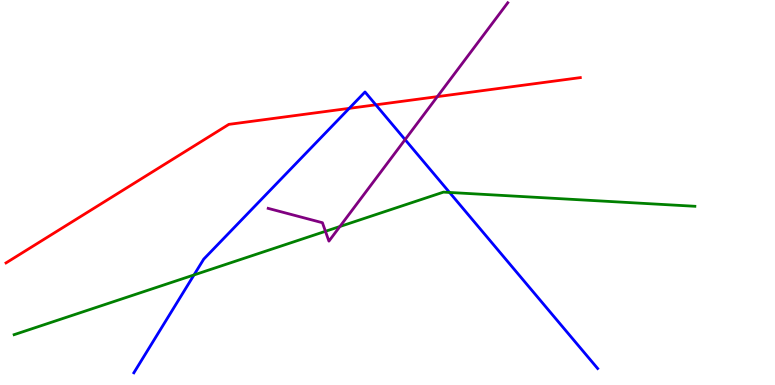[{'lines': ['blue', 'red'], 'intersections': [{'x': 4.51, 'y': 7.19}, {'x': 4.85, 'y': 7.28}]}, {'lines': ['green', 'red'], 'intersections': []}, {'lines': ['purple', 'red'], 'intersections': [{'x': 5.64, 'y': 7.49}]}, {'lines': ['blue', 'green'], 'intersections': [{'x': 2.5, 'y': 2.86}, {'x': 5.8, 'y': 5.0}]}, {'lines': ['blue', 'purple'], 'intersections': [{'x': 5.23, 'y': 6.37}]}, {'lines': ['green', 'purple'], 'intersections': [{'x': 4.2, 'y': 3.99}, {'x': 4.39, 'y': 4.12}]}]